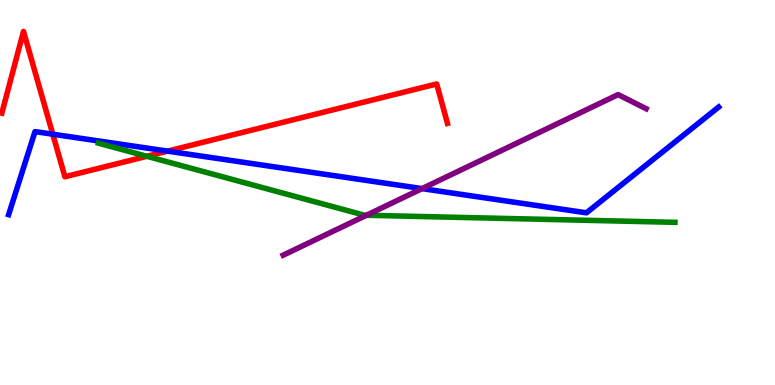[{'lines': ['blue', 'red'], 'intersections': [{'x': 0.681, 'y': 6.51}, {'x': 2.16, 'y': 6.07}]}, {'lines': ['green', 'red'], 'intersections': [{'x': 1.9, 'y': 5.94}]}, {'lines': ['purple', 'red'], 'intersections': []}, {'lines': ['blue', 'green'], 'intersections': []}, {'lines': ['blue', 'purple'], 'intersections': [{'x': 5.45, 'y': 5.1}]}, {'lines': ['green', 'purple'], 'intersections': [{'x': 4.73, 'y': 4.41}]}]